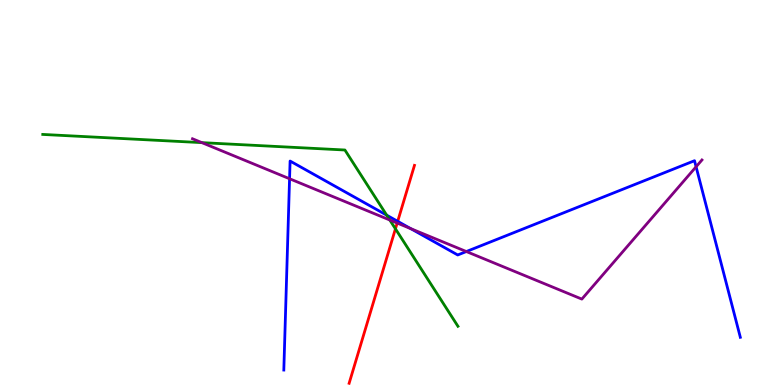[{'lines': ['blue', 'red'], 'intersections': [{'x': 5.13, 'y': 4.25}]}, {'lines': ['green', 'red'], 'intersections': [{'x': 5.1, 'y': 4.06}]}, {'lines': ['purple', 'red'], 'intersections': [{'x': 5.12, 'y': 4.21}]}, {'lines': ['blue', 'green'], 'intersections': [{'x': 4.99, 'y': 4.41}]}, {'lines': ['blue', 'purple'], 'intersections': [{'x': 3.74, 'y': 5.36}, {'x': 5.3, 'y': 4.06}, {'x': 6.02, 'y': 3.47}, {'x': 8.98, 'y': 5.67}]}, {'lines': ['green', 'purple'], 'intersections': [{'x': 2.6, 'y': 6.3}, {'x': 5.03, 'y': 4.29}]}]